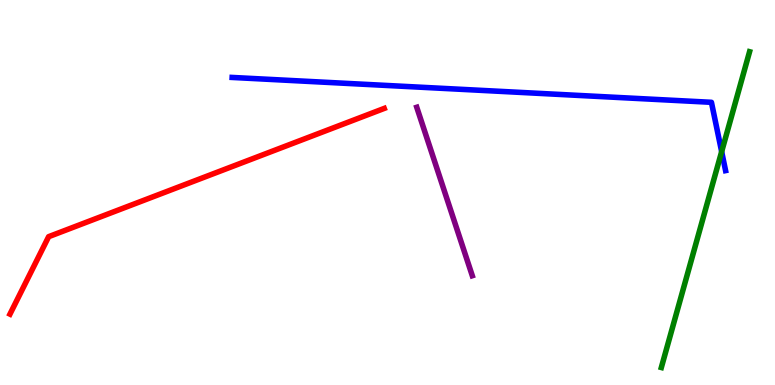[{'lines': ['blue', 'red'], 'intersections': []}, {'lines': ['green', 'red'], 'intersections': []}, {'lines': ['purple', 'red'], 'intersections': []}, {'lines': ['blue', 'green'], 'intersections': [{'x': 9.31, 'y': 6.06}]}, {'lines': ['blue', 'purple'], 'intersections': []}, {'lines': ['green', 'purple'], 'intersections': []}]